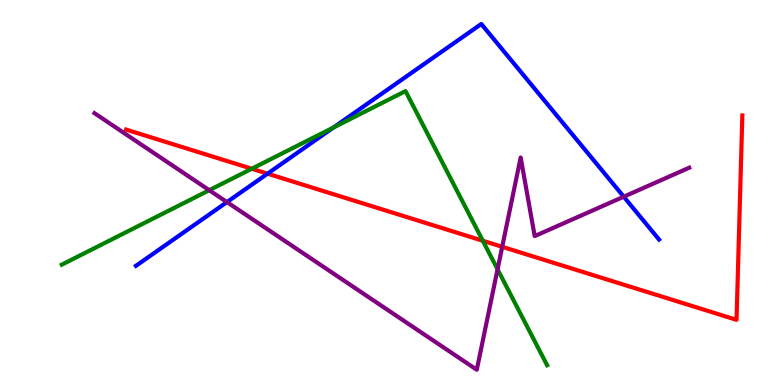[{'lines': ['blue', 'red'], 'intersections': [{'x': 3.45, 'y': 5.49}]}, {'lines': ['green', 'red'], 'intersections': [{'x': 3.25, 'y': 5.62}, {'x': 6.23, 'y': 3.75}]}, {'lines': ['purple', 'red'], 'intersections': [{'x': 6.48, 'y': 3.59}]}, {'lines': ['blue', 'green'], 'intersections': [{'x': 4.3, 'y': 6.69}]}, {'lines': ['blue', 'purple'], 'intersections': [{'x': 2.93, 'y': 4.75}, {'x': 8.05, 'y': 4.89}]}, {'lines': ['green', 'purple'], 'intersections': [{'x': 2.7, 'y': 5.06}, {'x': 6.42, 'y': 3.01}]}]